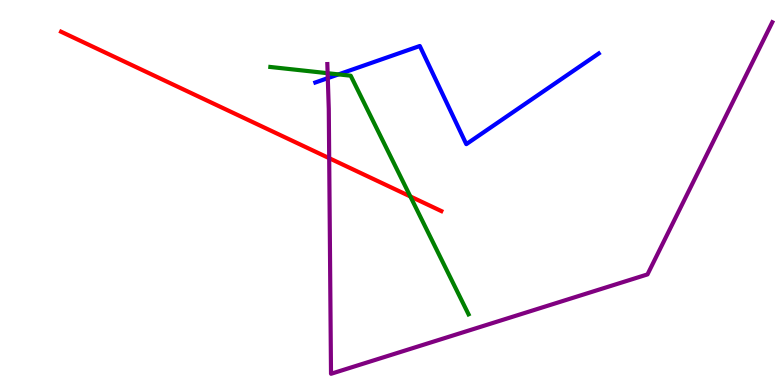[{'lines': ['blue', 'red'], 'intersections': []}, {'lines': ['green', 'red'], 'intersections': [{'x': 5.29, 'y': 4.9}]}, {'lines': ['purple', 'red'], 'intersections': [{'x': 4.25, 'y': 5.89}]}, {'lines': ['blue', 'green'], 'intersections': [{'x': 4.37, 'y': 8.07}]}, {'lines': ['blue', 'purple'], 'intersections': [{'x': 4.23, 'y': 7.97}]}, {'lines': ['green', 'purple'], 'intersections': [{'x': 4.23, 'y': 8.1}]}]